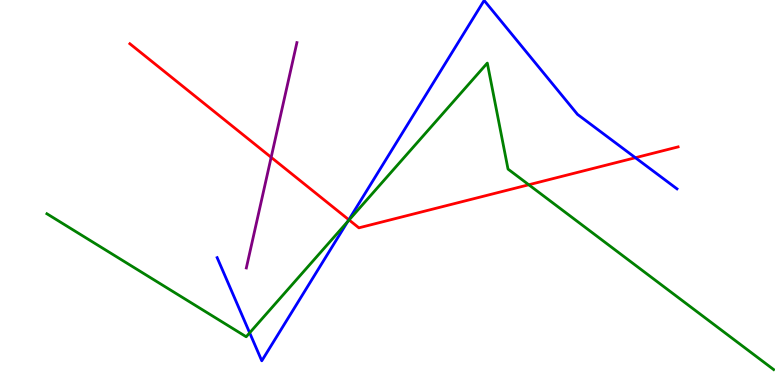[{'lines': ['blue', 'red'], 'intersections': [{'x': 4.5, 'y': 4.29}, {'x': 8.2, 'y': 5.9}]}, {'lines': ['green', 'red'], 'intersections': [{'x': 4.5, 'y': 4.29}, {'x': 6.82, 'y': 5.2}]}, {'lines': ['purple', 'red'], 'intersections': [{'x': 3.5, 'y': 5.91}]}, {'lines': ['blue', 'green'], 'intersections': [{'x': 3.22, 'y': 1.36}, {'x': 4.49, 'y': 4.25}]}, {'lines': ['blue', 'purple'], 'intersections': []}, {'lines': ['green', 'purple'], 'intersections': []}]